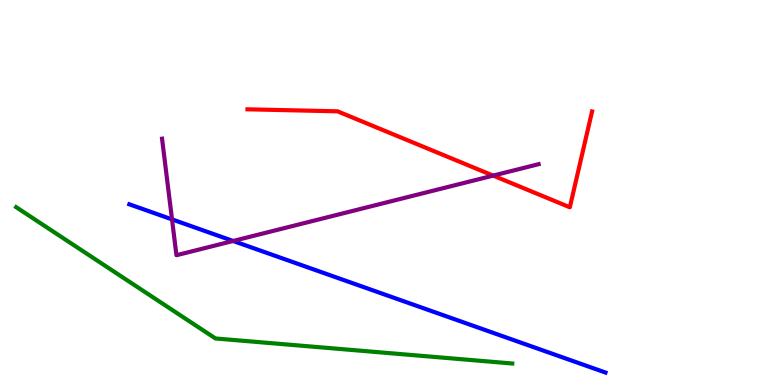[{'lines': ['blue', 'red'], 'intersections': []}, {'lines': ['green', 'red'], 'intersections': []}, {'lines': ['purple', 'red'], 'intersections': [{'x': 6.36, 'y': 5.44}]}, {'lines': ['blue', 'green'], 'intersections': []}, {'lines': ['blue', 'purple'], 'intersections': [{'x': 2.22, 'y': 4.3}, {'x': 3.01, 'y': 3.74}]}, {'lines': ['green', 'purple'], 'intersections': []}]